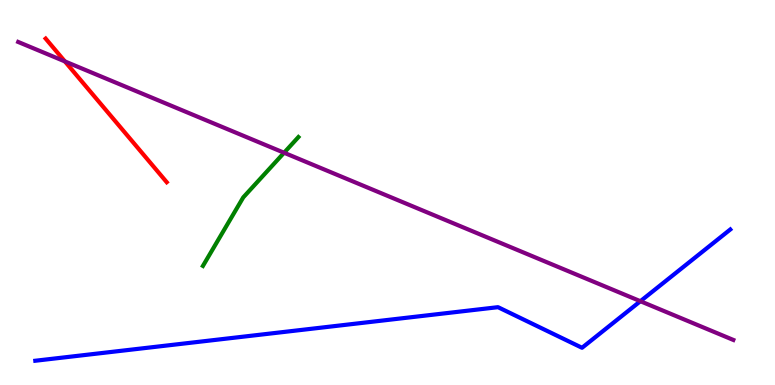[{'lines': ['blue', 'red'], 'intersections': []}, {'lines': ['green', 'red'], 'intersections': []}, {'lines': ['purple', 'red'], 'intersections': [{'x': 0.837, 'y': 8.4}]}, {'lines': ['blue', 'green'], 'intersections': []}, {'lines': ['blue', 'purple'], 'intersections': [{'x': 8.26, 'y': 2.18}]}, {'lines': ['green', 'purple'], 'intersections': [{'x': 3.67, 'y': 6.03}]}]